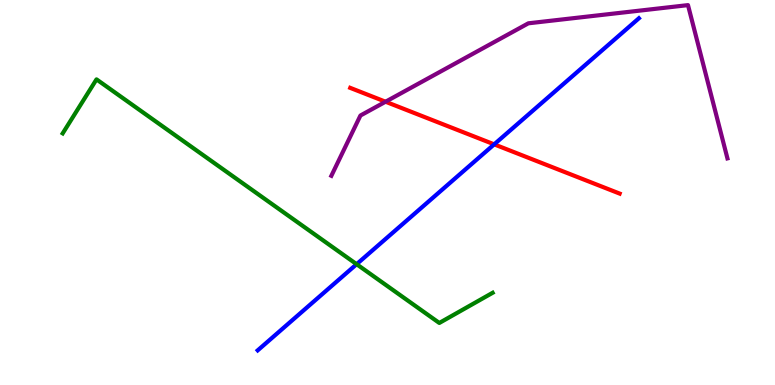[{'lines': ['blue', 'red'], 'intersections': [{'x': 6.38, 'y': 6.25}]}, {'lines': ['green', 'red'], 'intersections': []}, {'lines': ['purple', 'red'], 'intersections': [{'x': 4.97, 'y': 7.36}]}, {'lines': ['blue', 'green'], 'intersections': [{'x': 4.6, 'y': 3.14}]}, {'lines': ['blue', 'purple'], 'intersections': []}, {'lines': ['green', 'purple'], 'intersections': []}]